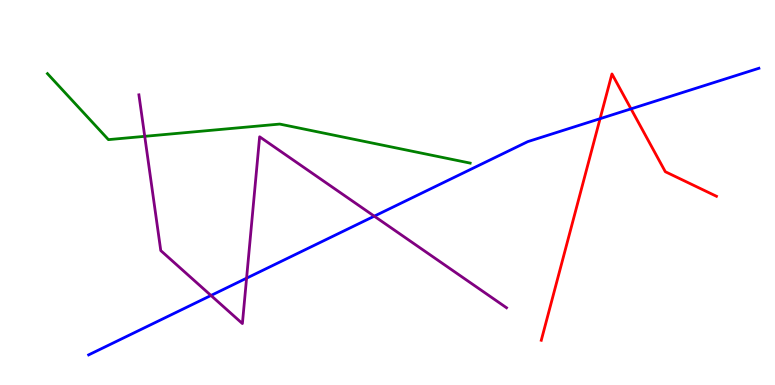[{'lines': ['blue', 'red'], 'intersections': [{'x': 7.74, 'y': 6.92}, {'x': 8.14, 'y': 7.17}]}, {'lines': ['green', 'red'], 'intersections': []}, {'lines': ['purple', 'red'], 'intersections': []}, {'lines': ['blue', 'green'], 'intersections': []}, {'lines': ['blue', 'purple'], 'intersections': [{'x': 2.72, 'y': 2.33}, {'x': 3.18, 'y': 2.77}, {'x': 4.83, 'y': 4.39}]}, {'lines': ['green', 'purple'], 'intersections': [{'x': 1.87, 'y': 6.46}]}]